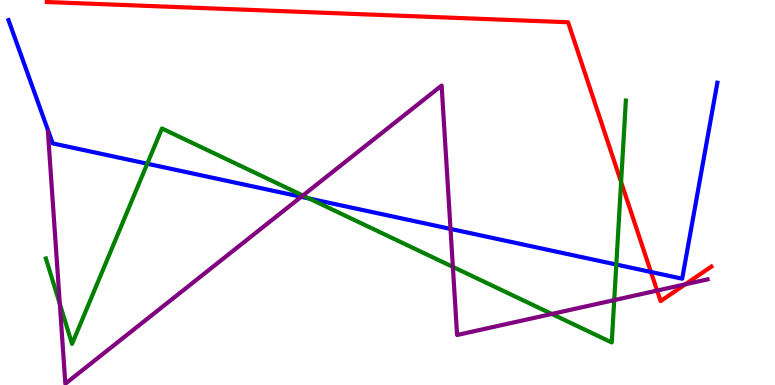[{'lines': ['blue', 'red'], 'intersections': [{'x': 8.4, 'y': 2.94}]}, {'lines': ['green', 'red'], 'intersections': [{'x': 8.01, 'y': 5.27}]}, {'lines': ['purple', 'red'], 'intersections': [{'x': 8.48, 'y': 2.45}, {'x': 8.84, 'y': 2.62}]}, {'lines': ['blue', 'green'], 'intersections': [{'x': 1.9, 'y': 5.75}, {'x': 3.99, 'y': 4.84}, {'x': 7.95, 'y': 3.13}]}, {'lines': ['blue', 'purple'], 'intersections': [{'x': 3.89, 'y': 4.89}, {'x': 5.81, 'y': 4.05}]}, {'lines': ['green', 'purple'], 'intersections': [{'x': 0.772, 'y': 2.1}, {'x': 3.91, 'y': 4.92}, {'x': 5.84, 'y': 3.07}, {'x': 7.12, 'y': 1.85}, {'x': 7.93, 'y': 2.21}]}]